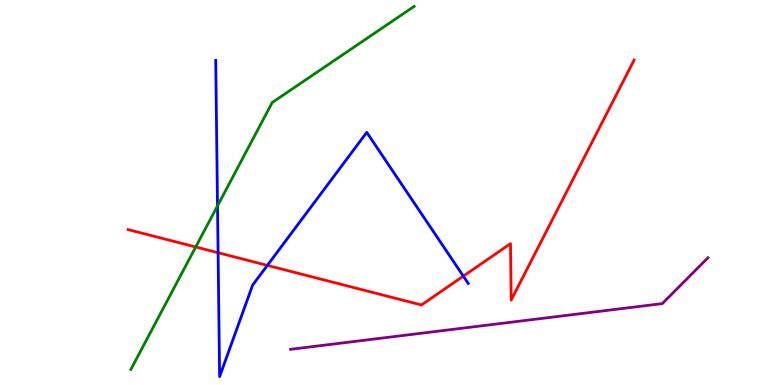[{'lines': ['blue', 'red'], 'intersections': [{'x': 2.81, 'y': 3.44}, {'x': 3.45, 'y': 3.11}, {'x': 5.98, 'y': 2.83}]}, {'lines': ['green', 'red'], 'intersections': [{'x': 2.53, 'y': 3.59}]}, {'lines': ['purple', 'red'], 'intersections': []}, {'lines': ['blue', 'green'], 'intersections': [{'x': 2.81, 'y': 4.65}]}, {'lines': ['blue', 'purple'], 'intersections': []}, {'lines': ['green', 'purple'], 'intersections': []}]